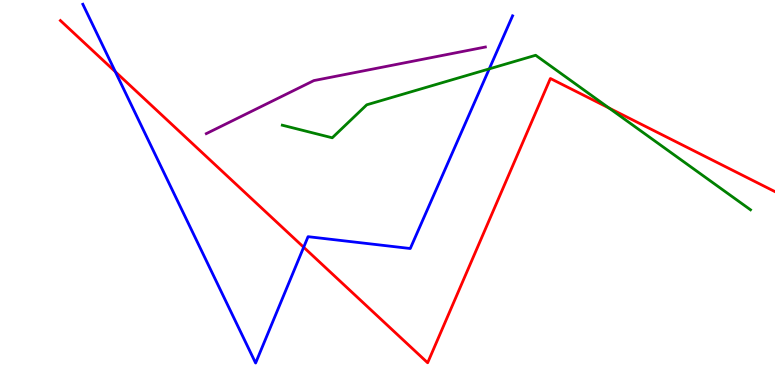[{'lines': ['blue', 'red'], 'intersections': [{'x': 1.49, 'y': 8.14}, {'x': 3.92, 'y': 3.58}]}, {'lines': ['green', 'red'], 'intersections': [{'x': 7.86, 'y': 7.19}]}, {'lines': ['purple', 'red'], 'intersections': []}, {'lines': ['blue', 'green'], 'intersections': [{'x': 6.31, 'y': 8.21}]}, {'lines': ['blue', 'purple'], 'intersections': []}, {'lines': ['green', 'purple'], 'intersections': []}]